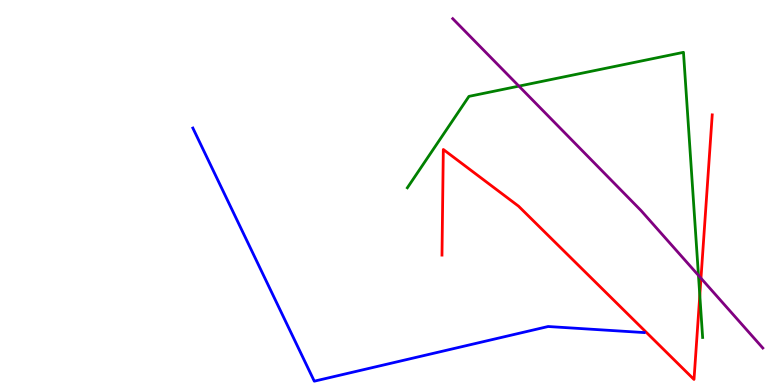[{'lines': ['blue', 'red'], 'intersections': []}, {'lines': ['green', 'red'], 'intersections': [{'x': 9.03, 'y': 2.33}]}, {'lines': ['purple', 'red'], 'intersections': [{'x': 9.04, 'y': 2.77}]}, {'lines': ['blue', 'green'], 'intersections': []}, {'lines': ['blue', 'purple'], 'intersections': []}, {'lines': ['green', 'purple'], 'intersections': [{'x': 6.7, 'y': 7.76}, {'x': 9.01, 'y': 2.85}]}]